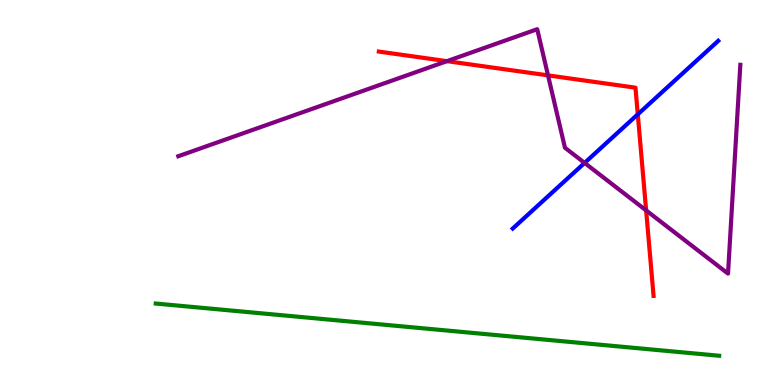[{'lines': ['blue', 'red'], 'intersections': [{'x': 8.23, 'y': 7.03}]}, {'lines': ['green', 'red'], 'intersections': []}, {'lines': ['purple', 'red'], 'intersections': [{'x': 5.77, 'y': 8.41}, {'x': 7.07, 'y': 8.04}, {'x': 8.34, 'y': 4.53}]}, {'lines': ['blue', 'green'], 'intersections': []}, {'lines': ['blue', 'purple'], 'intersections': [{'x': 7.54, 'y': 5.77}]}, {'lines': ['green', 'purple'], 'intersections': []}]